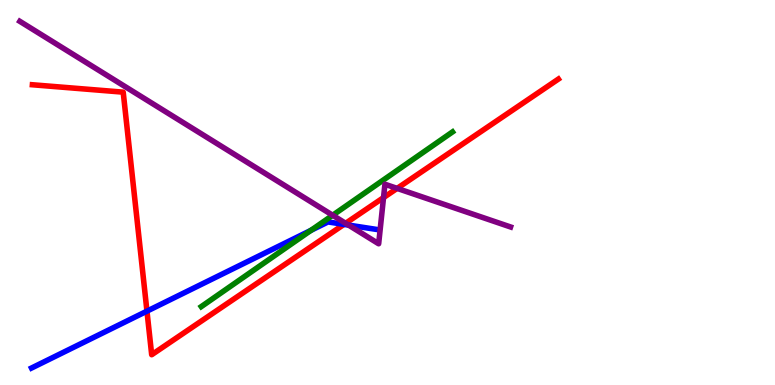[{'lines': ['blue', 'red'], 'intersections': [{'x': 1.9, 'y': 1.92}, {'x': 4.44, 'y': 4.17}]}, {'lines': ['green', 'red'], 'intersections': []}, {'lines': ['purple', 'red'], 'intersections': [{'x': 4.46, 'y': 4.2}, {'x': 4.95, 'y': 4.87}, {'x': 5.12, 'y': 5.11}]}, {'lines': ['blue', 'green'], 'intersections': [{'x': 4.01, 'y': 4.02}]}, {'lines': ['blue', 'purple'], 'intersections': [{'x': 4.5, 'y': 4.15}]}, {'lines': ['green', 'purple'], 'intersections': [{'x': 4.29, 'y': 4.41}]}]